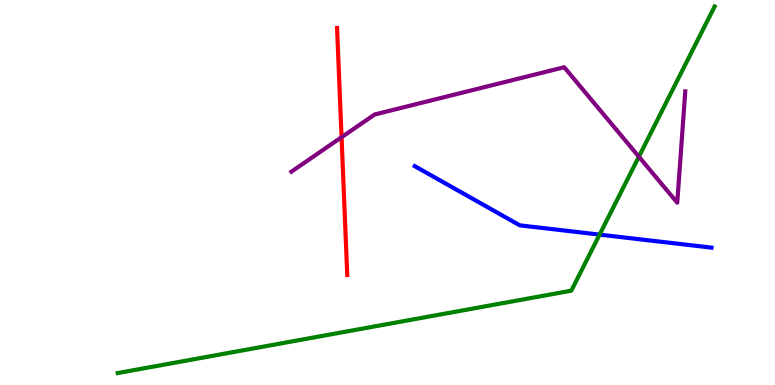[{'lines': ['blue', 'red'], 'intersections': []}, {'lines': ['green', 'red'], 'intersections': []}, {'lines': ['purple', 'red'], 'intersections': [{'x': 4.41, 'y': 6.44}]}, {'lines': ['blue', 'green'], 'intersections': [{'x': 7.74, 'y': 3.91}]}, {'lines': ['blue', 'purple'], 'intersections': []}, {'lines': ['green', 'purple'], 'intersections': [{'x': 8.24, 'y': 5.93}]}]